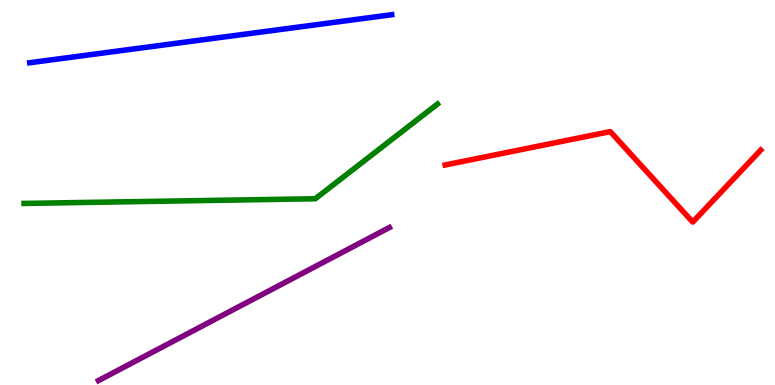[{'lines': ['blue', 'red'], 'intersections': []}, {'lines': ['green', 'red'], 'intersections': []}, {'lines': ['purple', 'red'], 'intersections': []}, {'lines': ['blue', 'green'], 'intersections': []}, {'lines': ['blue', 'purple'], 'intersections': []}, {'lines': ['green', 'purple'], 'intersections': []}]